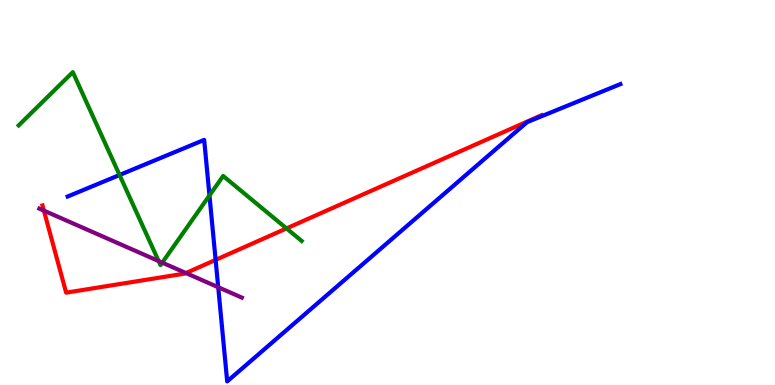[{'lines': ['blue', 'red'], 'intersections': [{'x': 2.78, 'y': 3.25}]}, {'lines': ['green', 'red'], 'intersections': [{'x': 3.7, 'y': 4.07}]}, {'lines': ['purple', 'red'], 'intersections': [{'x': 0.566, 'y': 4.53}, {'x': 2.4, 'y': 2.91}]}, {'lines': ['blue', 'green'], 'intersections': [{'x': 1.54, 'y': 5.45}, {'x': 2.7, 'y': 4.92}]}, {'lines': ['blue', 'purple'], 'intersections': [{'x': 2.82, 'y': 2.54}]}, {'lines': ['green', 'purple'], 'intersections': [{'x': 2.05, 'y': 3.22}, {'x': 2.09, 'y': 3.18}]}]